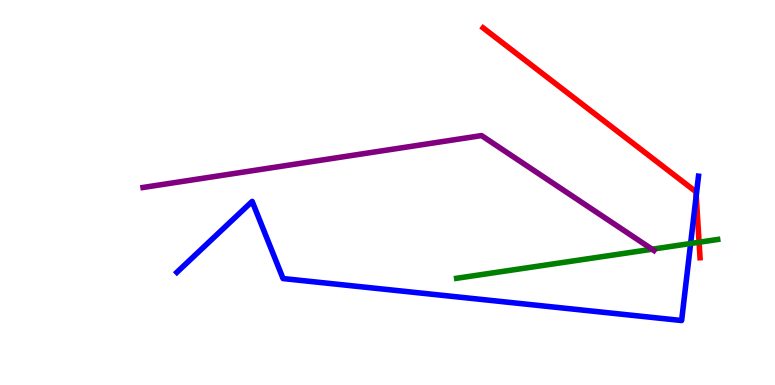[{'lines': ['blue', 'red'], 'intersections': [{'x': 8.98, 'y': 4.92}]}, {'lines': ['green', 'red'], 'intersections': [{'x': 9.02, 'y': 3.71}]}, {'lines': ['purple', 'red'], 'intersections': []}, {'lines': ['blue', 'green'], 'intersections': [{'x': 8.91, 'y': 3.68}]}, {'lines': ['blue', 'purple'], 'intersections': []}, {'lines': ['green', 'purple'], 'intersections': [{'x': 8.41, 'y': 3.53}]}]